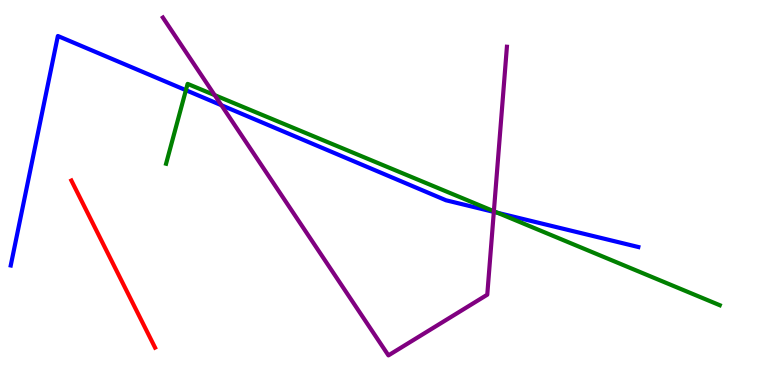[{'lines': ['blue', 'red'], 'intersections': []}, {'lines': ['green', 'red'], 'intersections': []}, {'lines': ['purple', 'red'], 'intersections': []}, {'lines': ['blue', 'green'], 'intersections': [{'x': 2.4, 'y': 7.66}, {'x': 6.42, 'y': 4.47}]}, {'lines': ['blue', 'purple'], 'intersections': [{'x': 2.86, 'y': 7.27}, {'x': 6.37, 'y': 4.5}]}, {'lines': ['green', 'purple'], 'intersections': [{'x': 2.77, 'y': 7.53}, {'x': 6.37, 'y': 4.51}]}]